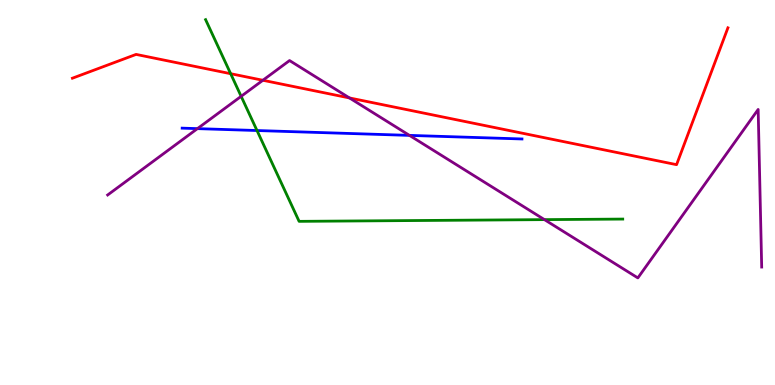[{'lines': ['blue', 'red'], 'intersections': []}, {'lines': ['green', 'red'], 'intersections': [{'x': 2.98, 'y': 8.09}]}, {'lines': ['purple', 'red'], 'intersections': [{'x': 3.39, 'y': 7.92}, {'x': 4.51, 'y': 7.46}]}, {'lines': ['blue', 'green'], 'intersections': [{'x': 3.32, 'y': 6.61}]}, {'lines': ['blue', 'purple'], 'intersections': [{'x': 2.55, 'y': 6.66}, {'x': 5.28, 'y': 6.48}]}, {'lines': ['green', 'purple'], 'intersections': [{'x': 3.11, 'y': 7.5}, {'x': 7.03, 'y': 4.3}]}]